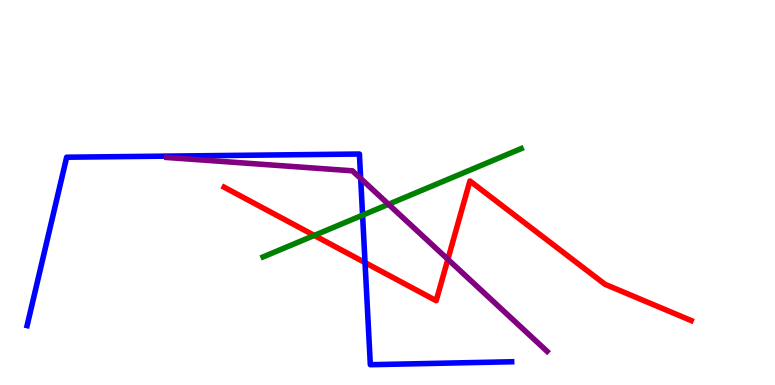[{'lines': ['blue', 'red'], 'intersections': [{'x': 4.71, 'y': 3.18}]}, {'lines': ['green', 'red'], 'intersections': [{'x': 4.06, 'y': 3.88}]}, {'lines': ['purple', 'red'], 'intersections': [{'x': 5.78, 'y': 3.26}]}, {'lines': ['blue', 'green'], 'intersections': [{'x': 4.68, 'y': 4.41}]}, {'lines': ['blue', 'purple'], 'intersections': [{'x': 4.65, 'y': 5.36}]}, {'lines': ['green', 'purple'], 'intersections': [{'x': 5.01, 'y': 4.69}]}]